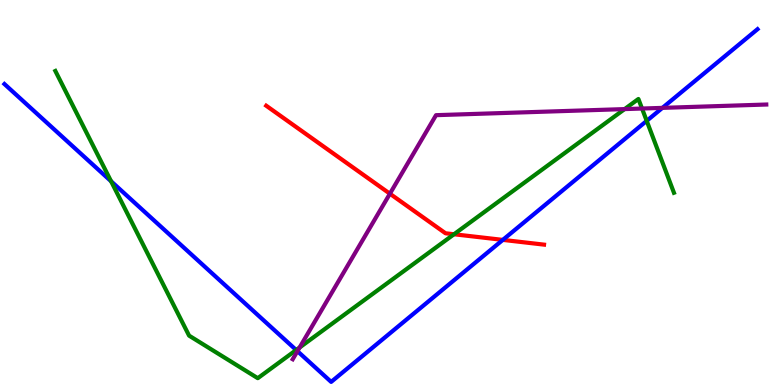[{'lines': ['blue', 'red'], 'intersections': [{'x': 6.49, 'y': 3.77}]}, {'lines': ['green', 'red'], 'intersections': [{'x': 5.86, 'y': 3.92}]}, {'lines': ['purple', 'red'], 'intersections': [{'x': 5.03, 'y': 4.97}]}, {'lines': ['blue', 'green'], 'intersections': [{'x': 1.43, 'y': 5.29}, {'x': 3.82, 'y': 0.909}, {'x': 8.34, 'y': 6.86}]}, {'lines': ['blue', 'purple'], 'intersections': [{'x': 3.84, 'y': 0.879}, {'x': 8.55, 'y': 7.2}]}, {'lines': ['green', 'purple'], 'intersections': [{'x': 3.87, 'y': 0.973}, {'x': 8.06, 'y': 7.17}, {'x': 8.28, 'y': 7.18}]}]